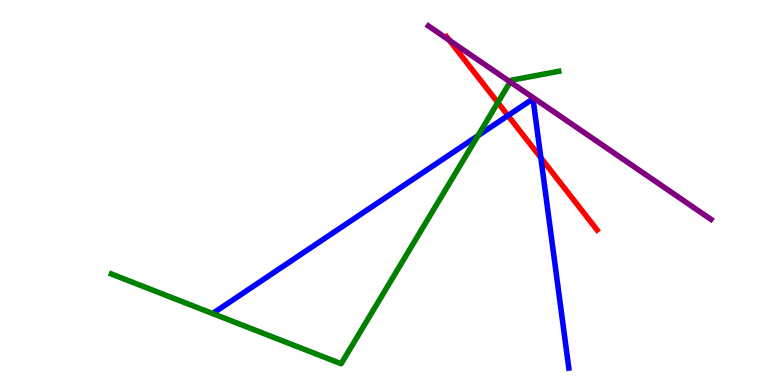[{'lines': ['blue', 'red'], 'intersections': [{'x': 6.55, 'y': 7.0}, {'x': 6.98, 'y': 5.9}]}, {'lines': ['green', 'red'], 'intersections': [{'x': 6.42, 'y': 7.34}]}, {'lines': ['purple', 'red'], 'intersections': [{'x': 5.8, 'y': 8.95}]}, {'lines': ['blue', 'green'], 'intersections': [{'x': 6.17, 'y': 6.47}]}, {'lines': ['blue', 'purple'], 'intersections': []}, {'lines': ['green', 'purple'], 'intersections': [{'x': 6.58, 'y': 7.87}]}]